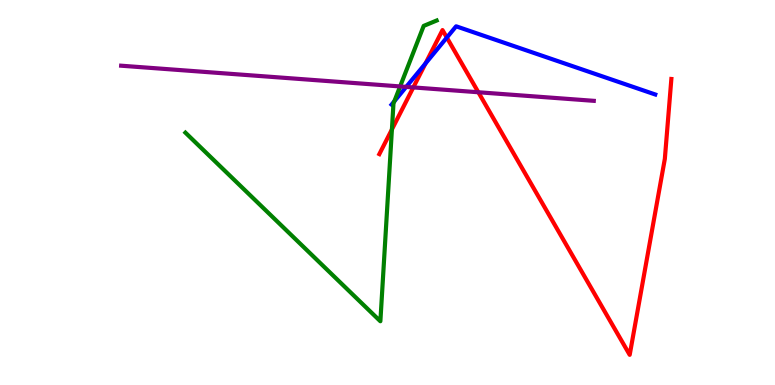[{'lines': ['blue', 'red'], 'intersections': [{'x': 5.49, 'y': 8.35}, {'x': 5.77, 'y': 9.02}]}, {'lines': ['green', 'red'], 'intersections': [{'x': 5.06, 'y': 6.64}]}, {'lines': ['purple', 'red'], 'intersections': [{'x': 5.33, 'y': 7.73}, {'x': 6.17, 'y': 7.6}]}, {'lines': ['blue', 'green'], 'intersections': [{'x': 5.09, 'y': 7.37}]}, {'lines': ['blue', 'purple'], 'intersections': [{'x': 5.24, 'y': 7.74}]}, {'lines': ['green', 'purple'], 'intersections': [{'x': 5.16, 'y': 7.75}]}]